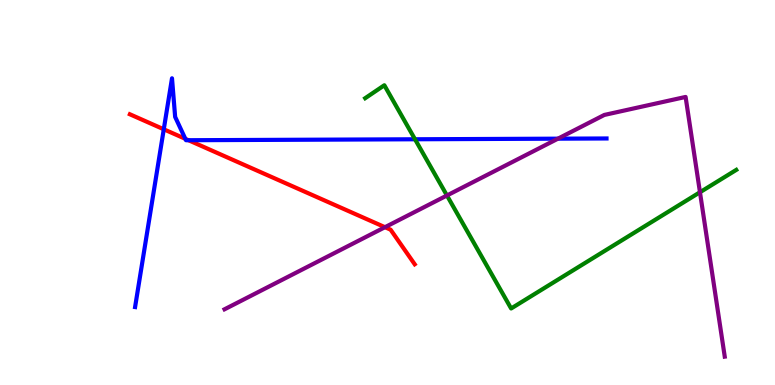[{'lines': ['blue', 'red'], 'intersections': [{'x': 2.11, 'y': 6.64}, {'x': 2.39, 'y': 6.39}, {'x': 2.43, 'y': 6.36}]}, {'lines': ['green', 'red'], 'intersections': []}, {'lines': ['purple', 'red'], 'intersections': [{'x': 4.97, 'y': 4.1}]}, {'lines': ['blue', 'green'], 'intersections': [{'x': 5.36, 'y': 6.38}]}, {'lines': ['blue', 'purple'], 'intersections': [{'x': 7.2, 'y': 6.4}]}, {'lines': ['green', 'purple'], 'intersections': [{'x': 5.77, 'y': 4.92}, {'x': 9.03, 'y': 5.01}]}]